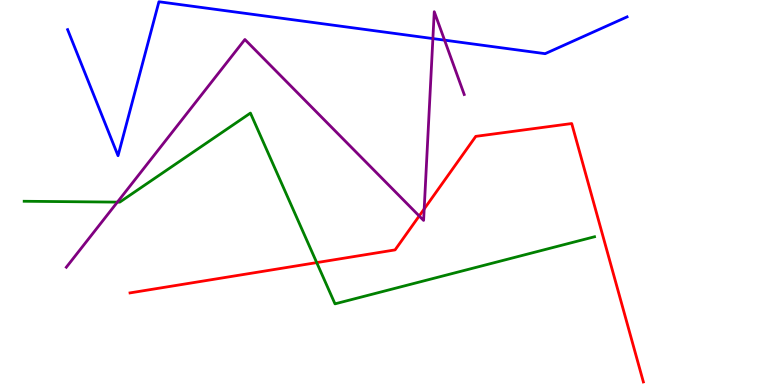[{'lines': ['blue', 'red'], 'intersections': []}, {'lines': ['green', 'red'], 'intersections': [{'x': 4.09, 'y': 3.18}]}, {'lines': ['purple', 'red'], 'intersections': [{'x': 5.41, 'y': 4.39}, {'x': 5.47, 'y': 4.57}]}, {'lines': ['blue', 'green'], 'intersections': []}, {'lines': ['blue', 'purple'], 'intersections': [{'x': 5.59, 'y': 9.0}, {'x': 5.74, 'y': 8.96}]}, {'lines': ['green', 'purple'], 'intersections': [{'x': 1.51, 'y': 4.75}]}]